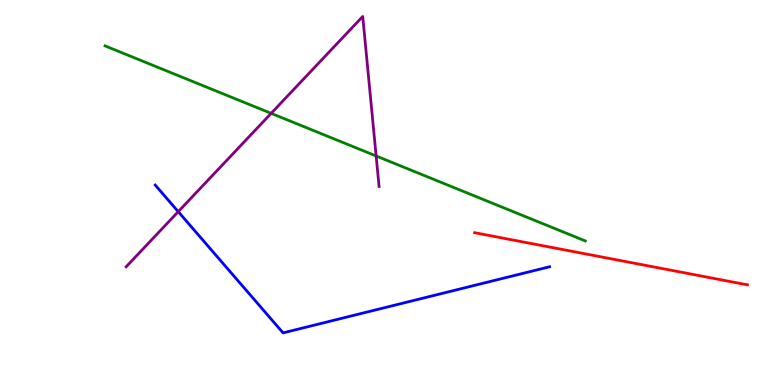[{'lines': ['blue', 'red'], 'intersections': []}, {'lines': ['green', 'red'], 'intersections': []}, {'lines': ['purple', 'red'], 'intersections': []}, {'lines': ['blue', 'green'], 'intersections': []}, {'lines': ['blue', 'purple'], 'intersections': [{'x': 2.3, 'y': 4.5}]}, {'lines': ['green', 'purple'], 'intersections': [{'x': 3.5, 'y': 7.06}, {'x': 4.85, 'y': 5.95}]}]